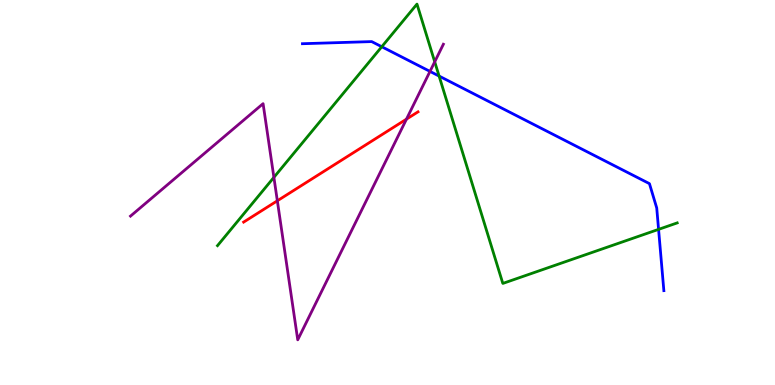[{'lines': ['blue', 'red'], 'intersections': []}, {'lines': ['green', 'red'], 'intersections': []}, {'lines': ['purple', 'red'], 'intersections': [{'x': 3.58, 'y': 4.78}, {'x': 5.24, 'y': 6.91}]}, {'lines': ['blue', 'green'], 'intersections': [{'x': 4.93, 'y': 8.79}, {'x': 5.67, 'y': 8.02}, {'x': 8.5, 'y': 4.04}]}, {'lines': ['blue', 'purple'], 'intersections': [{'x': 5.55, 'y': 8.15}]}, {'lines': ['green', 'purple'], 'intersections': [{'x': 3.53, 'y': 5.39}, {'x': 5.61, 'y': 8.39}]}]